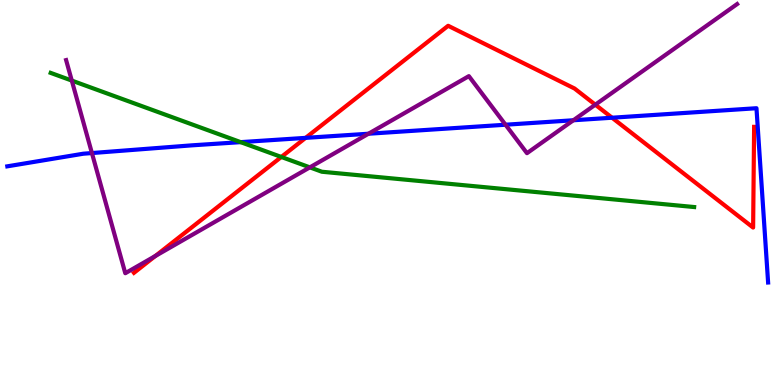[{'lines': ['blue', 'red'], 'intersections': [{'x': 3.94, 'y': 6.42}, {'x': 7.9, 'y': 6.94}]}, {'lines': ['green', 'red'], 'intersections': [{'x': 3.63, 'y': 5.92}]}, {'lines': ['purple', 'red'], 'intersections': [{'x': 2.01, 'y': 3.35}, {'x': 7.68, 'y': 7.28}]}, {'lines': ['blue', 'green'], 'intersections': [{'x': 3.11, 'y': 6.31}]}, {'lines': ['blue', 'purple'], 'intersections': [{'x': 1.19, 'y': 6.02}, {'x': 4.75, 'y': 6.53}, {'x': 6.52, 'y': 6.76}, {'x': 7.4, 'y': 6.88}]}, {'lines': ['green', 'purple'], 'intersections': [{'x': 0.926, 'y': 7.91}, {'x': 4.0, 'y': 5.65}]}]